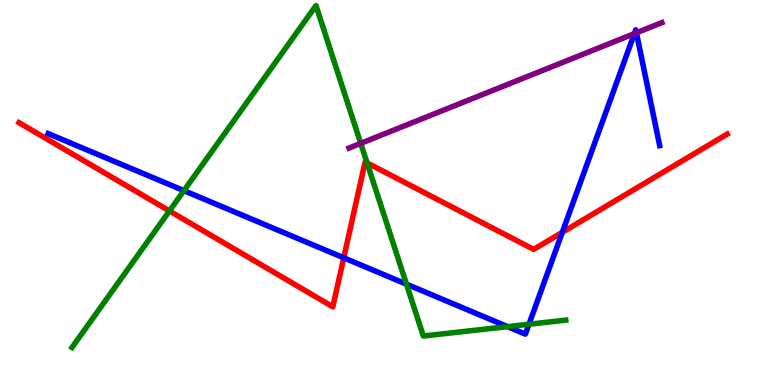[{'lines': ['blue', 'red'], 'intersections': [{'x': 4.44, 'y': 3.3}, {'x': 7.26, 'y': 3.97}]}, {'lines': ['green', 'red'], 'intersections': [{'x': 2.19, 'y': 4.52}, {'x': 4.74, 'y': 5.77}]}, {'lines': ['purple', 'red'], 'intersections': []}, {'lines': ['blue', 'green'], 'intersections': [{'x': 2.37, 'y': 5.05}, {'x': 5.24, 'y': 2.62}, {'x': 6.55, 'y': 1.52}, {'x': 6.83, 'y': 1.58}]}, {'lines': ['blue', 'purple'], 'intersections': [{'x': 8.19, 'y': 9.13}, {'x': 8.21, 'y': 9.15}]}, {'lines': ['green', 'purple'], 'intersections': [{'x': 4.65, 'y': 6.28}]}]